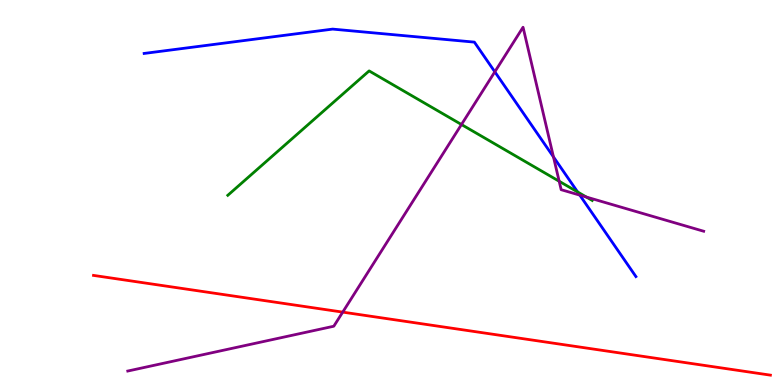[{'lines': ['blue', 'red'], 'intersections': []}, {'lines': ['green', 'red'], 'intersections': []}, {'lines': ['purple', 'red'], 'intersections': [{'x': 4.42, 'y': 1.89}]}, {'lines': ['blue', 'green'], 'intersections': [{'x': 7.45, 'y': 5.01}]}, {'lines': ['blue', 'purple'], 'intersections': [{'x': 6.38, 'y': 8.13}, {'x': 7.14, 'y': 5.92}, {'x': 7.48, 'y': 4.93}]}, {'lines': ['green', 'purple'], 'intersections': [{'x': 5.95, 'y': 6.77}, {'x': 7.22, 'y': 5.29}, {'x': 7.57, 'y': 4.88}]}]